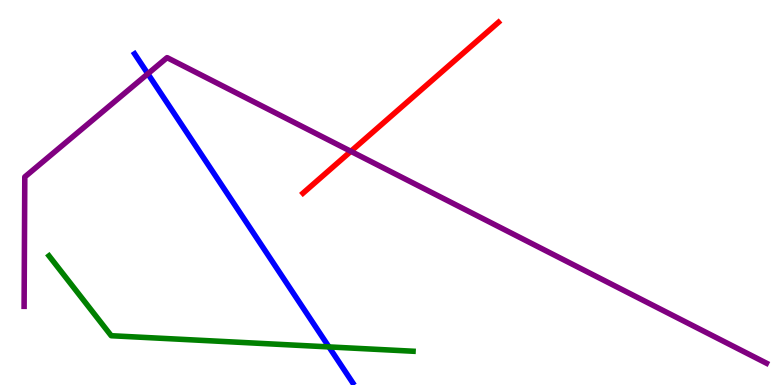[{'lines': ['blue', 'red'], 'intersections': []}, {'lines': ['green', 'red'], 'intersections': []}, {'lines': ['purple', 'red'], 'intersections': [{'x': 4.53, 'y': 6.07}]}, {'lines': ['blue', 'green'], 'intersections': [{'x': 4.24, 'y': 0.989}]}, {'lines': ['blue', 'purple'], 'intersections': [{'x': 1.91, 'y': 8.08}]}, {'lines': ['green', 'purple'], 'intersections': []}]